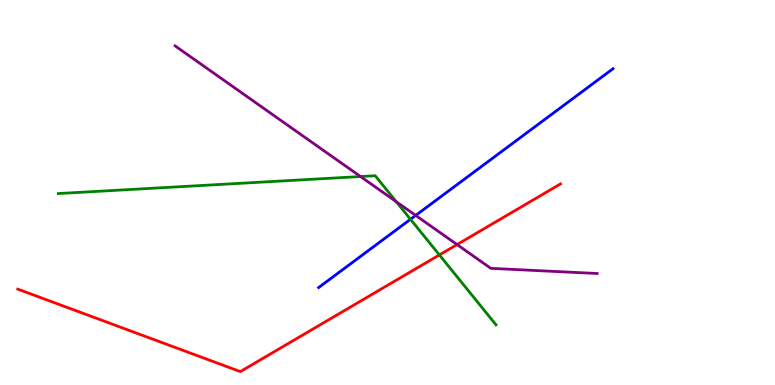[{'lines': ['blue', 'red'], 'intersections': []}, {'lines': ['green', 'red'], 'intersections': [{'x': 5.67, 'y': 3.38}]}, {'lines': ['purple', 'red'], 'intersections': [{'x': 5.9, 'y': 3.65}]}, {'lines': ['blue', 'green'], 'intersections': [{'x': 5.3, 'y': 4.3}]}, {'lines': ['blue', 'purple'], 'intersections': [{'x': 5.36, 'y': 4.4}]}, {'lines': ['green', 'purple'], 'intersections': [{'x': 4.65, 'y': 5.41}, {'x': 5.11, 'y': 4.76}]}]